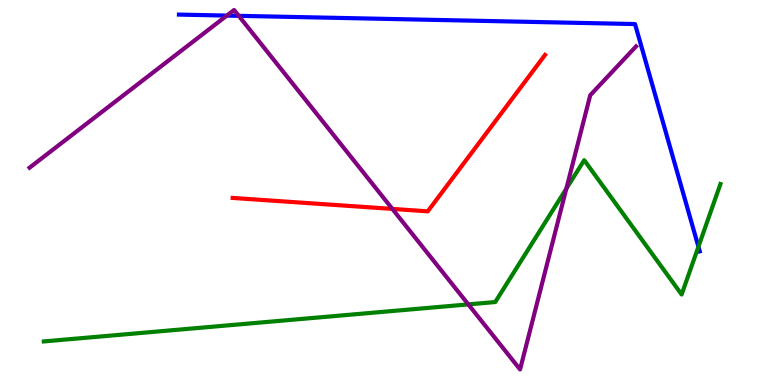[{'lines': ['blue', 'red'], 'intersections': []}, {'lines': ['green', 'red'], 'intersections': []}, {'lines': ['purple', 'red'], 'intersections': [{'x': 5.06, 'y': 4.57}]}, {'lines': ['blue', 'green'], 'intersections': [{'x': 9.01, 'y': 3.59}]}, {'lines': ['blue', 'purple'], 'intersections': [{'x': 2.93, 'y': 9.6}, {'x': 3.08, 'y': 9.59}]}, {'lines': ['green', 'purple'], 'intersections': [{'x': 6.04, 'y': 2.09}, {'x': 7.31, 'y': 5.1}]}]